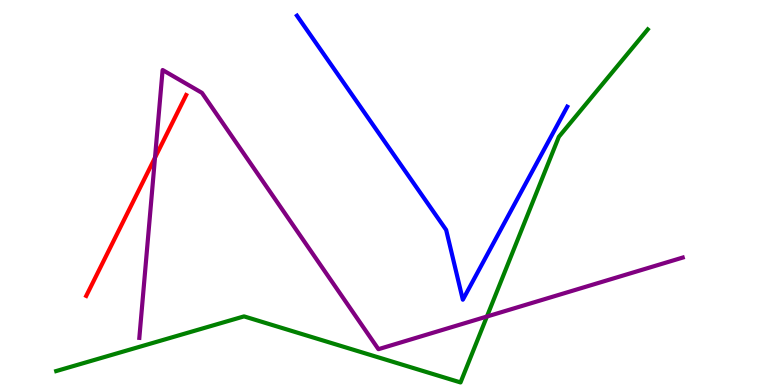[{'lines': ['blue', 'red'], 'intersections': []}, {'lines': ['green', 'red'], 'intersections': []}, {'lines': ['purple', 'red'], 'intersections': [{'x': 2.0, 'y': 5.9}]}, {'lines': ['blue', 'green'], 'intersections': []}, {'lines': ['blue', 'purple'], 'intersections': []}, {'lines': ['green', 'purple'], 'intersections': [{'x': 6.28, 'y': 1.78}]}]